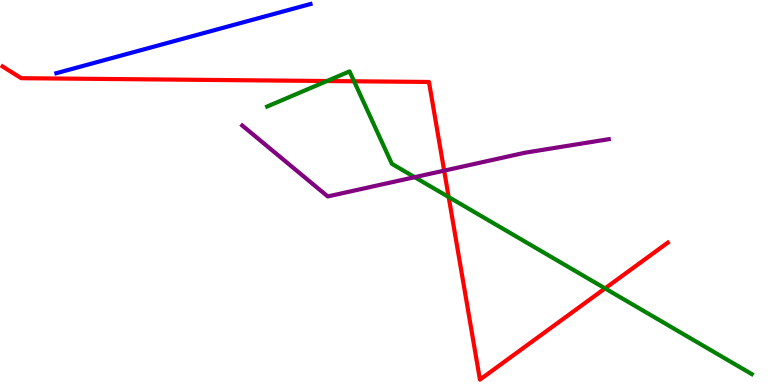[{'lines': ['blue', 'red'], 'intersections': []}, {'lines': ['green', 'red'], 'intersections': [{'x': 4.22, 'y': 7.9}, {'x': 4.57, 'y': 7.89}, {'x': 5.79, 'y': 4.88}, {'x': 7.81, 'y': 2.51}]}, {'lines': ['purple', 'red'], 'intersections': [{'x': 5.73, 'y': 5.57}]}, {'lines': ['blue', 'green'], 'intersections': []}, {'lines': ['blue', 'purple'], 'intersections': []}, {'lines': ['green', 'purple'], 'intersections': [{'x': 5.35, 'y': 5.4}]}]